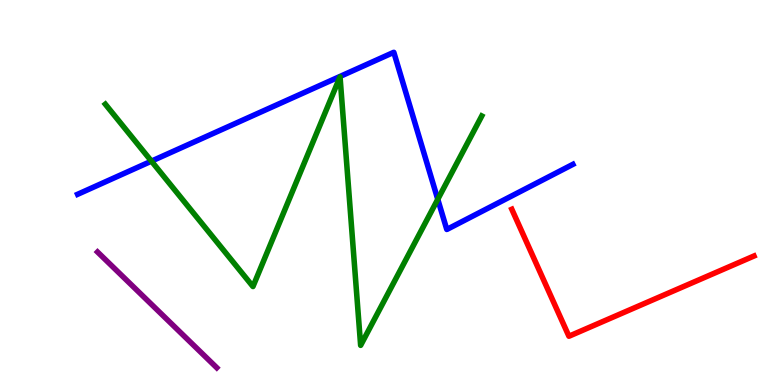[{'lines': ['blue', 'red'], 'intersections': []}, {'lines': ['green', 'red'], 'intersections': []}, {'lines': ['purple', 'red'], 'intersections': []}, {'lines': ['blue', 'green'], 'intersections': [{'x': 1.95, 'y': 5.81}, {'x': 5.65, 'y': 4.82}]}, {'lines': ['blue', 'purple'], 'intersections': []}, {'lines': ['green', 'purple'], 'intersections': []}]